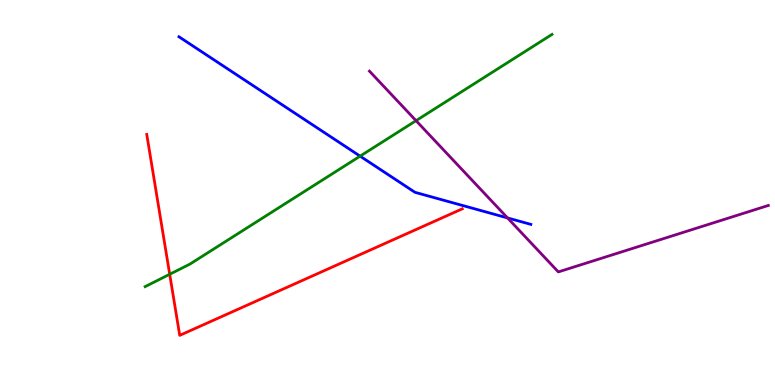[{'lines': ['blue', 'red'], 'intersections': []}, {'lines': ['green', 'red'], 'intersections': [{'x': 2.19, 'y': 2.88}]}, {'lines': ['purple', 'red'], 'intersections': []}, {'lines': ['blue', 'green'], 'intersections': [{'x': 4.65, 'y': 5.94}]}, {'lines': ['blue', 'purple'], 'intersections': [{'x': 6.55, 'y': 4.34}]}, {'lines': ['green', 'purple'], 'intersections': [{'x': 5.37, 'y': 6.87}]}]